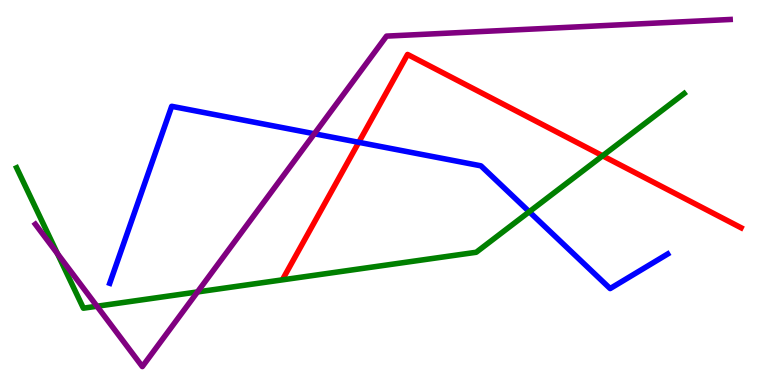[{'lines': ['blue', 'red'], 'intersections': [{'x': 4.63, 'y': 6.3}]}, {'lines': ['green', 'red'], 'intersections': [{'x': 7.78, 'y': 5.95}]}, {'lines': ['purple', 'red'], 'intersections': []}, {'lines': ['blue', 'green'], 'intersections': [{'x': 6.83, 'y': 4.5}]}, {'lines': ['blue', 'purple'], 'intersections': [{'x': 4.06, 'y': 6.53}]}, {'lines': ['green', 'purple'], 'intersections': [{'x': 0.741, 'y': 3.41}, {'x': 1.25, 'y': 2.05}, {'x': 2.55, 'y': 2.42}]}]